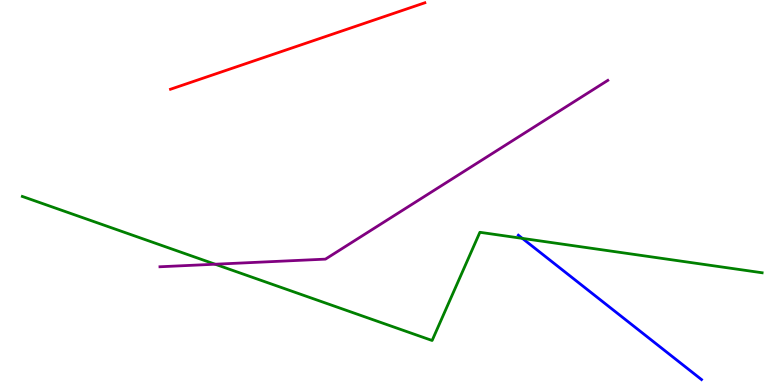[{'lines': ['blue', 'red'], 'intersections': []}, {'lines': ['green', 'red'], 'intersections': []}, {'lines': ['purple', 'red'], 'intersections': []}, {'lines': ['blue', 'green'], 'intersections': [{'x': 6.74, 'y': 3.81}]}, {'lines': ['blue', 'purple'], 'intersections': []}, {'lines': ['green', 'purple'], 'intersections': [{'x': 2.78, 'y': 3.14}]}]